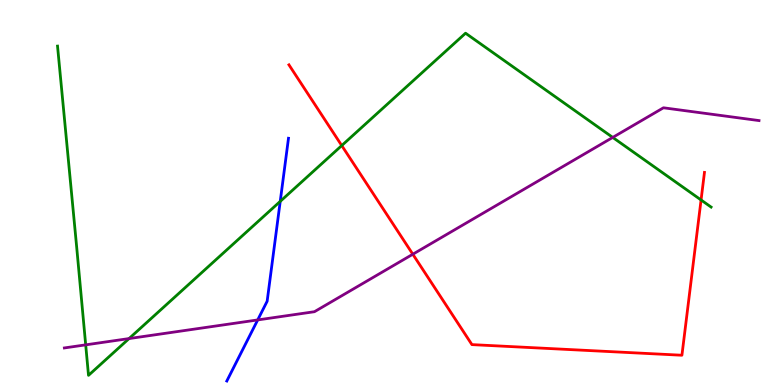[{'lines': ['blue', 'red'], 'intersections': []}, {'lines': ['green', 'red'], 'intersections': [{'x': 4.41, 'y': 6.22}, {'x': 9.05, 'y': 4.81}]}, {'lines': ['purple', 'red'], 'intersections': [{'x': 5.33, 'y': 3.4}]}, {'lines': ['blue', 'green'], 'intersections': [{'x': 3.62, 'y': 4.77}]}, {'lines': ['blue', 'purple'], 'intersections': [{'x': 3.33, 'y': 1.69}]}, {'lines': ['green', 'purple'], 'intersections': [{'x': 1.11, 'y': 1.04}, {'x': 1.67, 'y': 1.21}, {'x': 7.91, 'y': 6.43}]}]